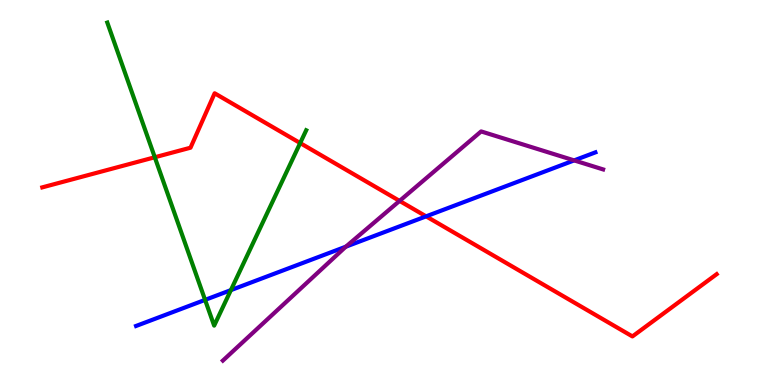[{'lines': ['blue', 'red'], 'intersections': [{'x': 5.5, 'y': 4.38}]}, {'lines': ['green', 'red'], 'intersections': [{'x': 2.0, 'y': 5.92}, {'x': 3.87, 'y': 6.28}]}, {'lines': ['purple', 'red'], 'intersections': [{'x': 5.16, 'y': 4.78}]}, {'lines': ['blue', 'green'], 'intersections': [{'x': 2.65, 'y': 2.21}, {'x': 2.98, 'y': 2.46}]}, {'lines': ['blue', 'purple'], 'intersections': [{'x': 4.46, 'y': 3.59}, {'x': 7.41, 'y': 5.83}]}, {'lines': ['green', 'purple'], 'intersections': []}]